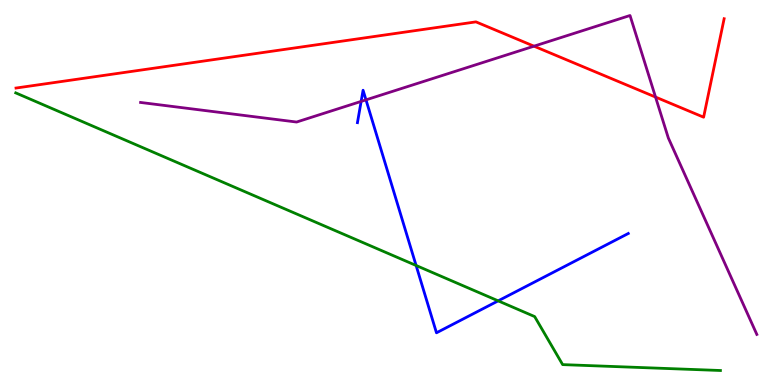[{'lines': ['blue', 'red'], 'intersections': []}, {'lines': ['green', 'red'], 'intersections': []}, {'lines': ['purple', 'red'], 'intersections': [{'x': 6.89, 'y': 8.8}, {'x': 8.46, 'y': 7.48}]}, {'lines': ['blue', 'green'], 'intersections': [{'x': 5.37, 'y': 3.1}, {'x': 6.43, 'y': 2.19}]}, {'lines': ['blue', 'purple'], 'intersections': [{'x': 4.66, 'y': 7.37}, {'x': 4.72, 'y': 7.41}]}, {'lines': ['green', 'purple'], 'intersections': []}]